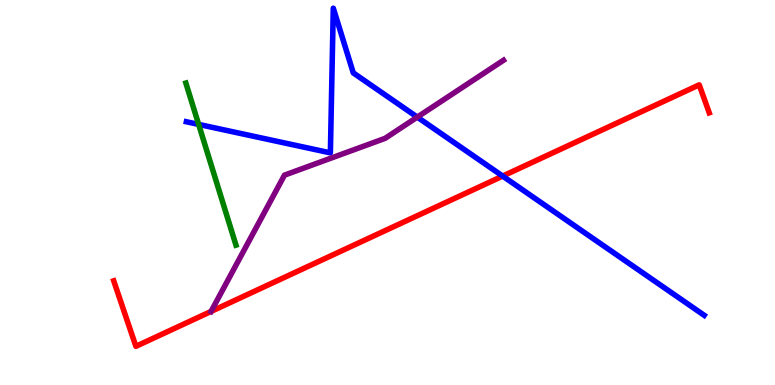[{'lines': ['blue', 'red'], 'intersections': [{'x': 6.49, 'y': 5.43}]}, {'lines': ['green', 'red'], 'intersections': []}, {'lines': ['purple', 'red'], 'intersections': [{'x': 2.72, 'y': 1.91}]}, {'lines': ['blue', 'green'], 'intersections': [{'x': 2.56, 'y': 6.77}]}, {'lines': ['blue', 'purple'], 'intersections': [{'x': 5.38, 'y': 6.96}]}, {'lines': ['green', 'purple'], 'intersections': []}]